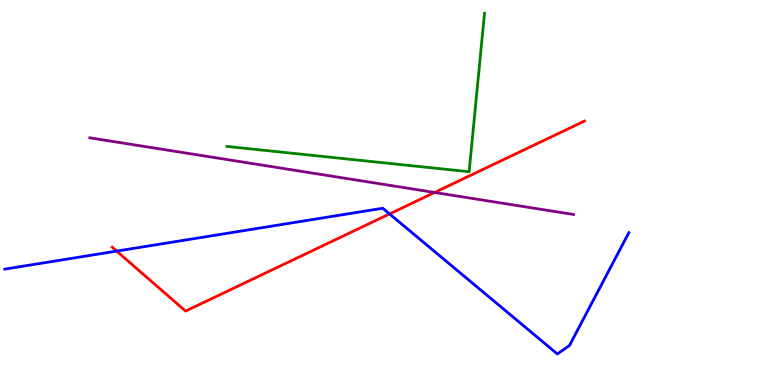[{'lines': ['blue', 'red'], 'intersections': [{'x': 1.51, 'y': 3.48}, {'x': 5.03, 'y': 4.44}]}, {'lines': ['green', 'red'], 'intersections': []}, {'lines': ['purple', 'red'], 'intersections': [{'x': 5.61, 'y': 5.0}]}, {'lines': ['blue', 'green'], 'intersections': []}, {'lines': ['blue', 'purple'], 'intersections': []}, {'lines': ['green', 'purple'], 'intersections': []}]